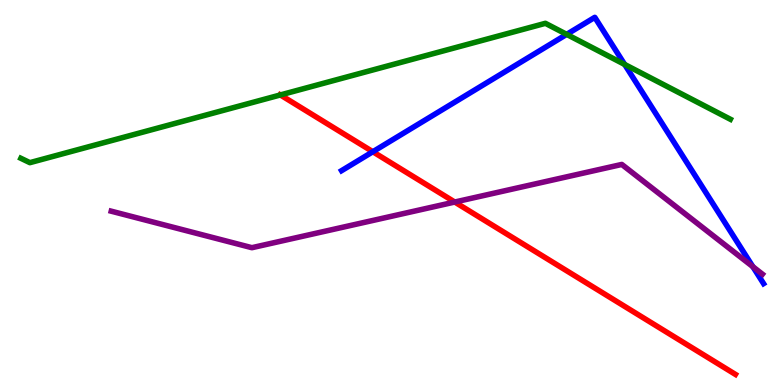[{'lines': ['blue', 'red'], 'intersections': [{'x': 4.81, 'y': 6.06}]}, {'lines': ['green', 'red'], 'intersections': [{'x': 3.62, 'y': 7.53}]}, {'lines': ['purple', 'red'], 'intersections': [{'x': 5.87, 'y': 4.75}]}, {'lines': ['blue', 'green'], 'intersections': [{'x': 7.31, 'y': 9.11}, {'x': 8.06, 'y': 8.33}]}, {'lines': ['blue', 'purple'], 'intersections': [{'x': 9.71, 'y': 3.07}]}, {'lines': ['green', 'purple'], 'intersections': []}]